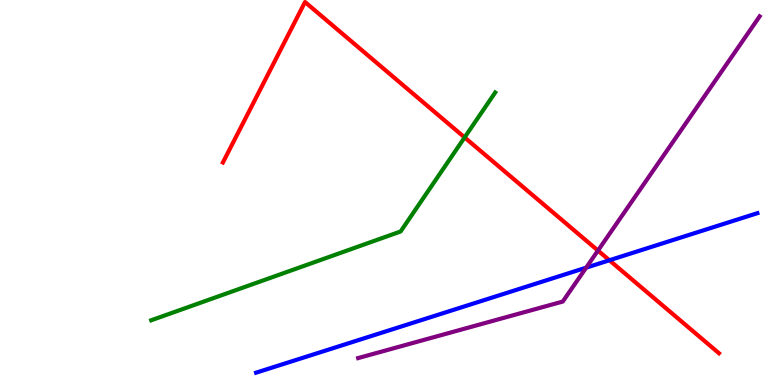[{'lines': ['blue', 'red'], 'intersections': [{'x': 7.86, 'y': 3.24}]}, {'lines': ['green', 'red'], 'intersections': [{'x': 6.0, 'y': 6.43}]}, {'lines': ['purple', 'red'], 'intersections': [{'x': 7.72, 'y': 3.49}]}, {'lines': ['blue', 'green'], 'intersections': []}, {'lines': ['blue', 'purple'], 'intersections': [{'x': 7.56, 'y': 3.05}]}, {'lines': ['green', 'purple'], 'intersections': []}]